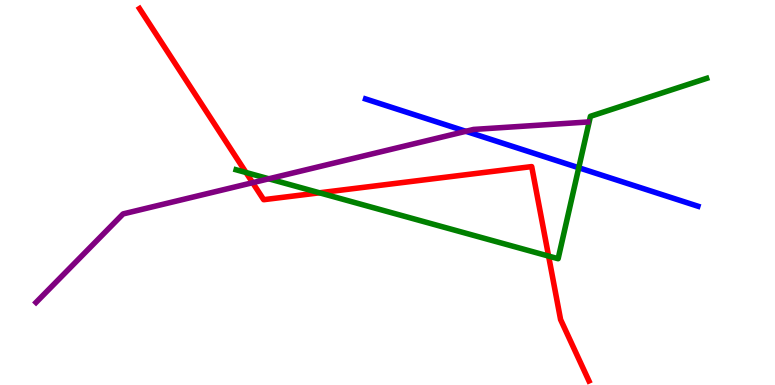[{'lines': ['blue', 'red'], 'intersections': []}, {'lines': ['green', 'red'], 'intersections': [{'x': 3.17, 'y': 5.52}, {'x': 4.12, 'y': 4.99}, {'x': 7.08, 'y': 3.35}]}, {'lines': ['purple', 'red'], 'intersections': [{'x': 3.26, 'y': 5.25}]}, {'lines': ['blue', 'green'], 'intersections': [{'x': 7.47, 'y': 5.64}]}, {'lines': ['blue', 'purple'], 'intersections': [{'x': 6.01, 'y': 6.59}]}, {'lines': ['green', 'purple'], 'intersections': [{'x': 3.47, 'y': 5.36}]}]